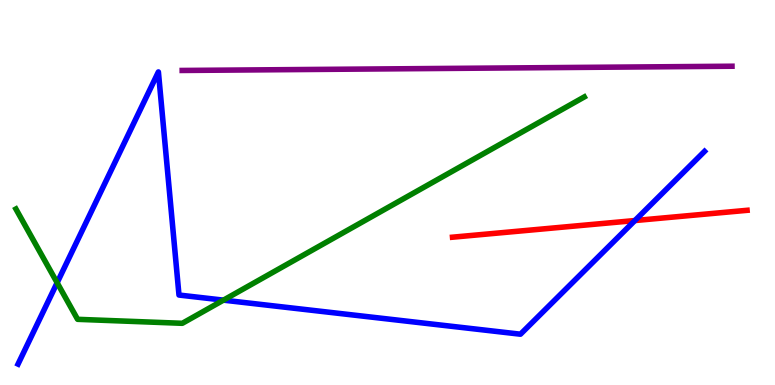[{'lines': ['blue', 'red'], 'intersections': [{'x': 8.19, 'y': 4.27}]}, {'lines': ['green', 'red'], 'intersections': []}, {'lines': ['purple', 'red'], 'intersections': []}, {'lines': ['blue', 'green'], 'intersections': [{'x': 0.737, 'y': 2.66}, {'x': 2.88, 'y': 2.2}]}, {'lines': ['blue', 'purple'], 'intersections': []}, {'lines': ['green', 'purple'], 'intersections': []}]